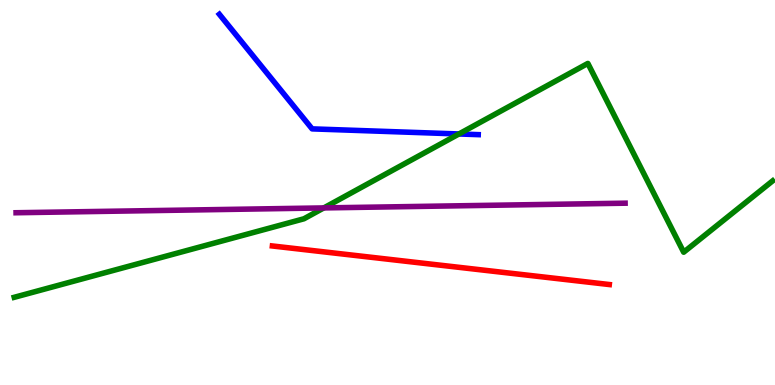[{'lines': ['blue', 'red'], 'intersections': []}, {'lines': ['green', 'red'], 'intersections': []}, {'lines': ['purple', 'red'], 'intersections': []}, {'lines': ['blue', 'green'], 'intersections': [{'x': 5.92, 'y': 6.52}]}, {'lines': ['blue', 'purple'], 'intersections': []}, {'lines': ['green', 'purple'], 'intersections': [{'x': 4.18, 'y': 4.6}]}]